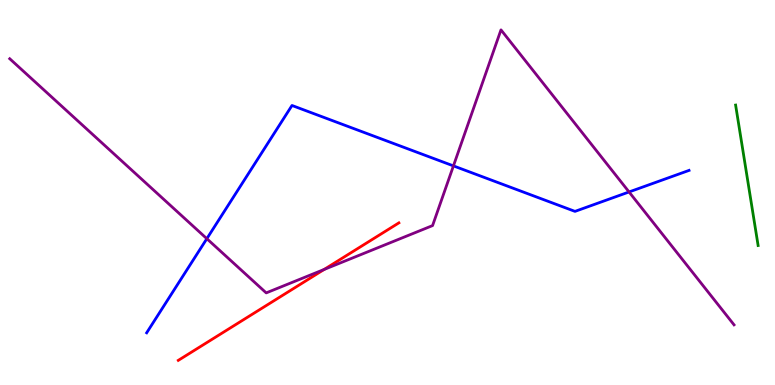[{'lines': ['blue', 'red'], 'intersections': []}, {'lines': ['green', 'red'], 'intersections': []}, {'lines': ['purple', 'red'], 'intersections': [{'x': 4.18, 'y': 3.0}]}, {'lines': ['blue', 'green'], 'intersections': []}, {'lines': ['blue', 'purple'], 'intersections': [{'x': 2.67, 'y': 3.8}, {'x': 5.85, 'y': 5.69}, {'x': 8.12, 'y': 5.01}]}, {'lines': ['green', 'purple'], 'intersections': []}]